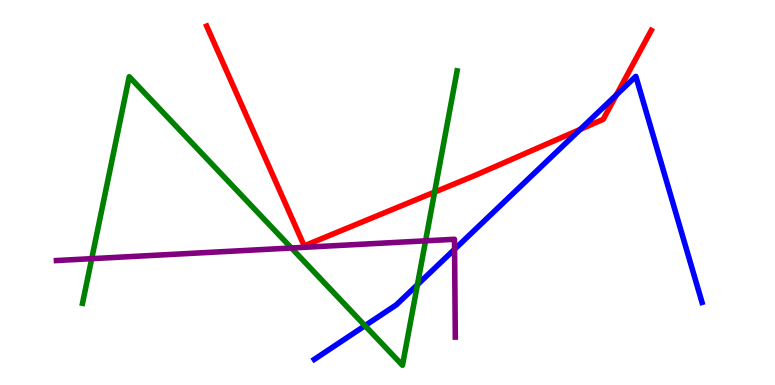[{'lines': ['blue', 'red'], 'intersections': [{'x': 7.49, 'y': 6.64}, {'x': 7.95, 'y': 7.54}]}, {'lines': ['green', 'red'], 'intersections': [{'x': 5.61, 'y': 5.01}]}, {'lines': ['purple', 'red'], 'intersections': []}, {'lines': ['blue', 'green'], 'intersections': [{'x': 4.71, 'y': 1.54}, {'x': 5.39, 'y': 2.61}]}, {'lines': ['blue', 'purple'], 'intersections': [{'x': 5.87, 'y': 3.53}]}, {'lines': ['green', 'purple'], 'intersections': [{'x': 1.18, 'y': 3.28}, {'x': 3.76, 'y': 3.56}, {'x': 5.49, 'y': 3.74}]}]